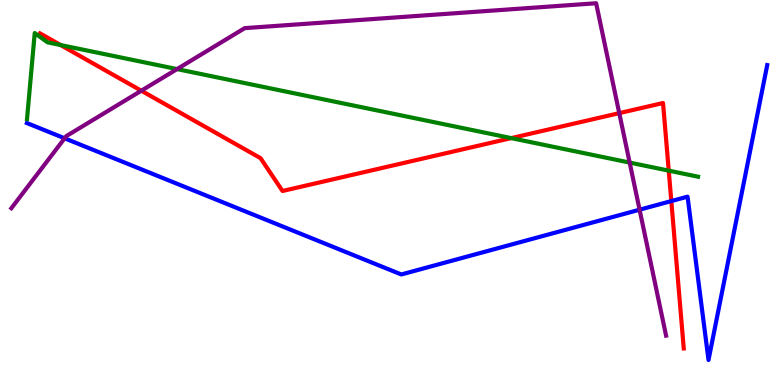[{'lines': ['blue', 'red'], 'intersections': [{'x': 8.66, 'y': 4.78}]}, {'lines': ['green', 'red'], 'intersections': [{'x': 0.782, 'y': 8.83}, {'x': 6.6, 'y': 6.41}, {'x': 8.63, 'y': 5.57}]}, {'lines': ['purple', 'red'], 'intersections': [{'x': 1.82, 'y': 7.64}, {'x': 7.99, 'y': 7.06}]}, {'lines': ['blue', 'green'], 'intersections': []}, {'lines': ['blue', 'purple'], 'intersections': [{'x': 0.834, 'y': 6.41}, {'x': 8.25, 'y': 4.55}]}, {'lines': ['green', 'purple'], 'intersections': [{'x': 2.28, 'y': 8.21}, {'x': 8.12, 'y': 5.78}]}]